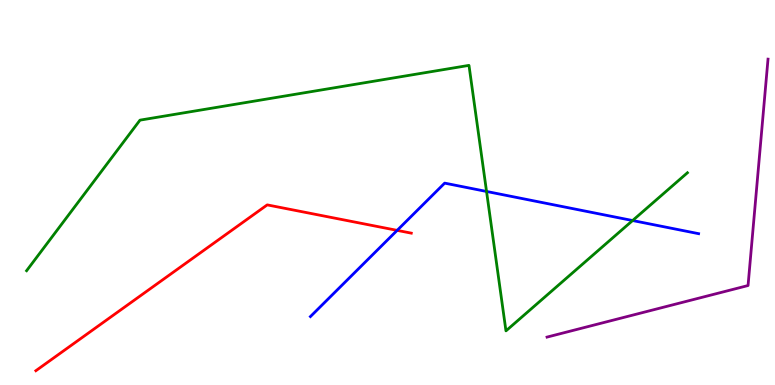[{'lines': ['blue', 'red'], 'intersections': [{'x': 5.12, 'y': 4.02}]}, {'lines': ['green', 'red'], 'intersections': []}, {'lines': ['purple', 'red'], 'intersections': []}, {'lines': ['blue', 'green'], 'intersections': [{'x': 6.28, 'y': 5.03}, {'x': 8.16, 'y': 4.27}]}, {'lines': ['blue', 'purple'], 'intersections': []}, {'lines': ['green', 'purple'], 'intersections': []}]